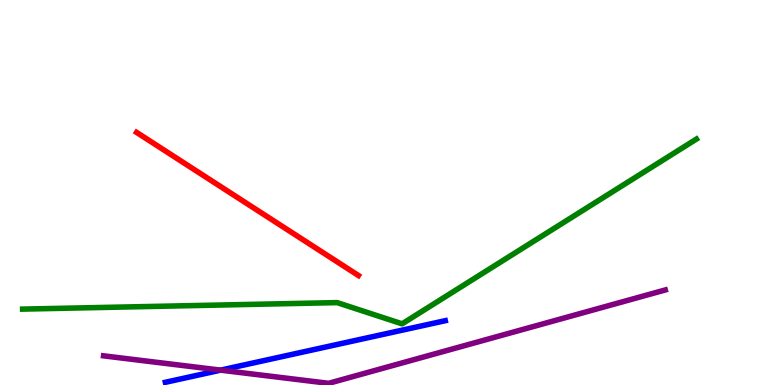[{'lines': ['blue', 'red'], 'intersections': []}, {'lines': ['green', 'red'], 'intersections': []}, {'lines': ['purple', 'red'], 'intersections': []}, {'lines': ['blue', 'green'], 'intersections': []}, {'lines': ['blue', 'purple'], 'intersections': [{'x': 2.85, 'y': 0.386}]}, {'lines': ['green', 'purple'], 'intersections': []}]